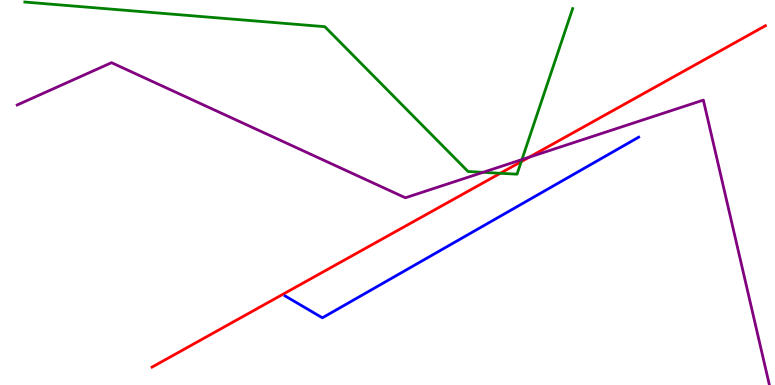[{'lines': ['blue', 'red'], 'intersections': []}, {'lines': ['green', 'red'], 'intersections': [{'x': 6.46, 'y': 5.5}, {'x': 6.73, 'y': 5.8}]}, {'lines': ['purple', 'red'], 'intersections': [{'x': 6.83, 'y': 5.92}]}, {'lines': ['blue', 'green'], 'intersections': []}, {'lines': ['blue', 'purple'], 'intersections': []}, {'lines': ['green', 'purple'], 'intersections': [{'x': 6.23, 'y': 5.52}, {'x': 6.73, 'y': 5.86}]}]